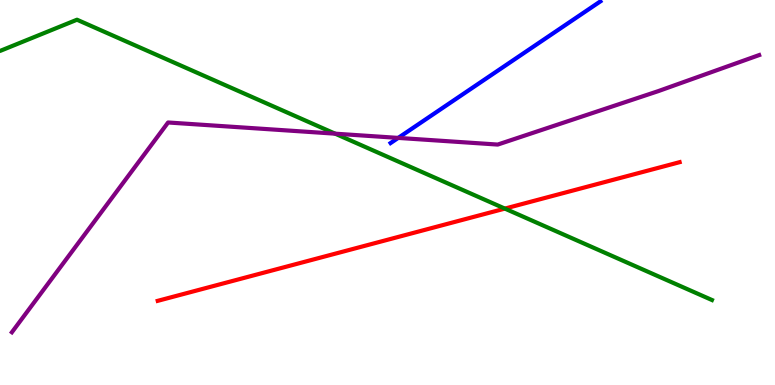[{'lines': ['blue', 'red'], 'intersections': []}, {'lines': ['green', 'red'], 'intersections': [{'x': 6.51, 'y': 4.58}]}, {'lines': ['purple', 'red'], 'intersections': []}, {'lines': ['blue', 'green'], 'intersections': []}, {'lines': ['blue', 'purple'], 'intersections': [{'x': 5.14, 'y': 6.42}]}, {'lines': ['green', 'purple'], 'intersections': [{'x': 4.32, 'y': 6.53}]}]